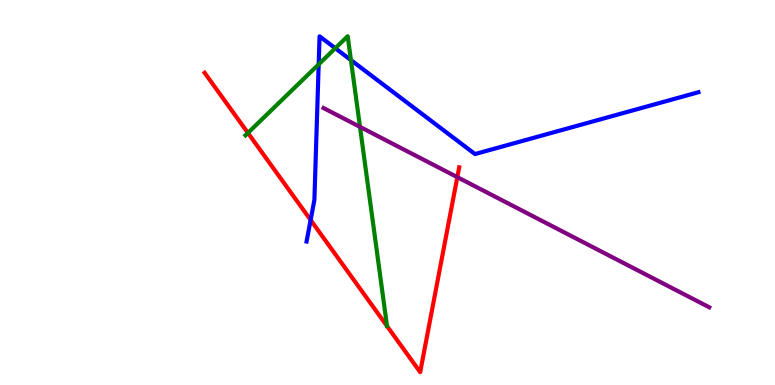[{'lines': ['blue', 'red'], 'intersections': [{'x': 4.01, 'y': 4.29}]}, {'lines': ['green', 'red'], 'intersections': [{'x': 3.2, 'y': 6.55}]}, {'lines': ['purple', 'red'], 'intersections': [{'x': 5.9, 'y': 5.4}]}, {'lines': ['blue', 'green'], 'intersections': [{'x': 4.11, 'y': 8.33}, {'x': 4.33, 'y': 8.75}, {'x': 4.53, 'y': 8.44}]}, {'lines': ['blue', 'purple'], 'intersections': []}, {'lines': ['green', 'purple'], 'intersections': [{'x': 4.65, 'y': 6.7}]}]